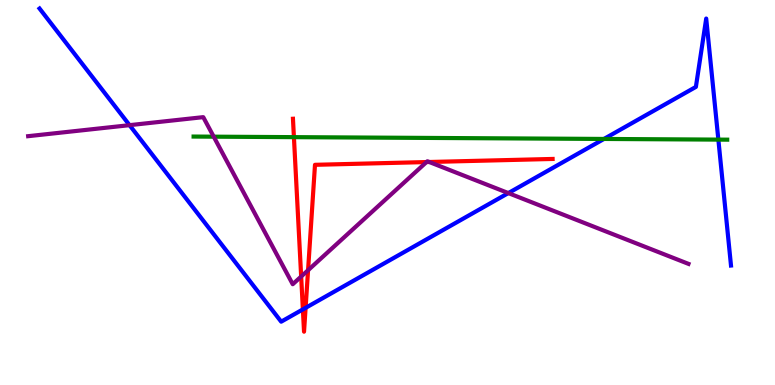[{'lines': ['blue', 'red'], 'intersections': [{'x': 3.91, 'y': 1.96}, {'x': 3.94, 'y': 2.0}]}, {'lines': ['green', 'red'], 'intersections': [{'x': 3.79, 'y': 6.44}]}, {'lines': ['purple', 'red'], 'intersections': [{'x': 3.89, 'y': 2.82}, {'x': 3.98, 'y': 2.98}, {'x': 5.5, 'y': 5.79}, {'x': 5.54, 'y': 5.79}]}, {'lines': ['blue', 'green'], 'intersections': [{'x': 7.79, 'y': 6.39}, {'x': 9.27, 'y': 6.37}]}, {'lines': ['blue', 'purple'], 'intersections': [{'x': 1.67, 'y': 6.75}, {'x': 6.56, 'y': 4.98}]}, {'lines': ['green', 'purple'], 'intersections': [{'x': 2.76, 'y': 6.45}]}]